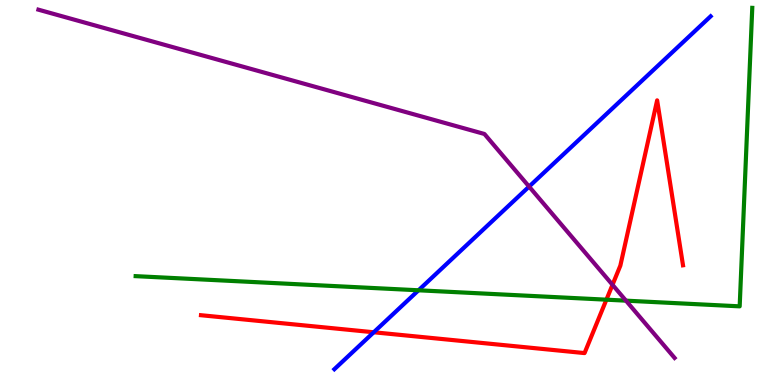[{'lines': ['blue', 'red'], 'intersections': [{'x': 4.82, 'y': 1.37}]}, {'lines': ['green', 'red'], 'intersections': [{'x': 7.82, 'y': 2.22}]}, {'lines': ['purple', 'red'], 'intersections': [{'x': 7.9, 'y': 2.6}]}, {'lines': ['blue', 'green'], 'intersections': [{'x': 5.4, 'y': 2.46}]}, {'lines': ['blue', 'purple'], 'intersections': [{'x': 6.83, 'y': 5.15}]}, {'lines': ['green', 'purple'], 'intersections': [{'x': 8.08, 'y': 2.19}]}]